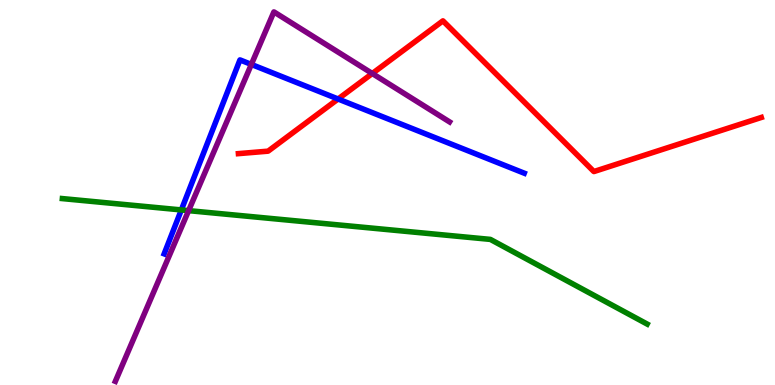[{'lines': ['blue', 'red'], 'intersections': [{'x': 4.36, 'y': 7.43}]}, {'lines': ['green', 'red'], 'intersections': []}, {'lines': ['purple', 'red'], 'intersections': [{'x': 4.8, 'y': 8.09}]}, {'lines': ['blue', 'green'], 'intersections': [{'x': 2.34, 'y': 4.55}]}, {'lines': ['blue', 'purple'], 'intersections': [{'x': 3.24, 'y': 8.33}]}, {'lines': ['green', 'purple'], 'intersections': [{'x': 2.43, 'y': 4.53}]}]